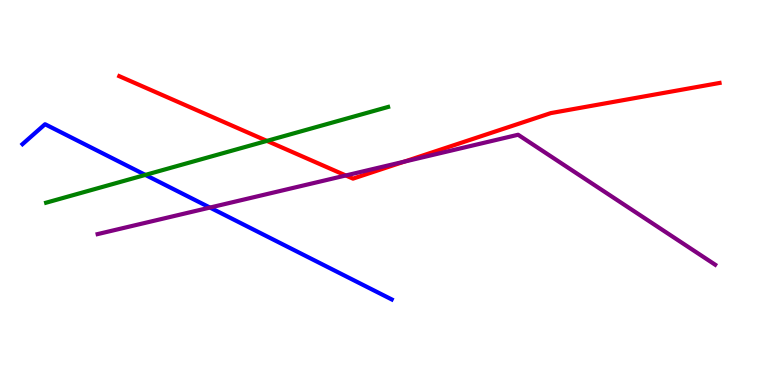[{'lines': ['blue', 'red'], 'intersections': []}, {'lines': ['green', 'red'], 'intersections': [{'x': 3.44, 'y': 6.34}]}, {'lines': ['purple', 'red'], 'intersections': [{'x': 4.46, 'y': 5.44}, {'x': 5.22, 'y': 5.8}]}, {'lines': ['blue', 'green'], 'intersections': [{'x': 1.88, 'y': 5.46}]}, {'lines': ['blue', 'purple'], 'intersections': [{'x': 2.71, 'y': 4.61}]}, {'lines': ['green', 'purple'], 'intersections': []}]